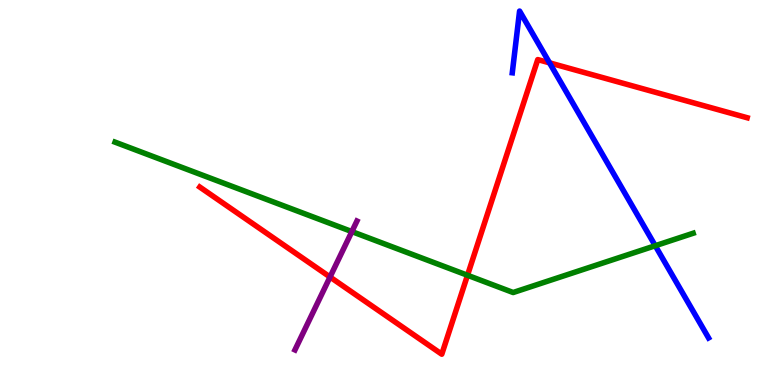[{'lines': ['blue', 'red'], 'intersections': [{'x': 7.09, 'y': 8.37}]}, {'lines': ['green', 'red'], 'intersections': [{'x': 6.03, 'y': 2.85}]}, {'lines': ['purple', 'red'], 'intersections': [{'x': 4.26, 'y': 2.8}]}, {'lines': ['blue', 'green'], 'intersections': [{'x': 8.45, 'y': 3.62}]}, {'lines': ['blue', 'purple'], 'intersections': []}, {'lines': ['green', 'purple'], 'intersections': [{'x': 4.54, 'y': 3.98}]}]